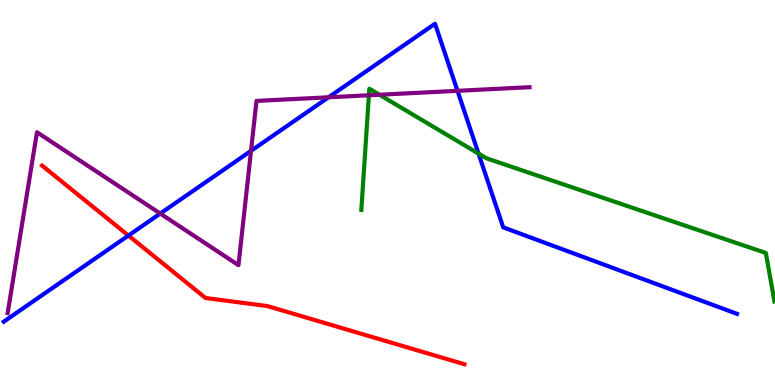[{'lines': ['blue', 'red'], 'intersections': [{'x': 1.66, 'y': 3.88}]}, {'lines': ['green', 'red'], 'intersections': []}, {'lines': ['purple', 'red'], 'intersections': []}, {'lines': ['blue', 'green'], 'intersections': [{'x': 6.17, 'y': 6.01}]}, {'lines': ['blue', 'purple'], 'intersections': [{'x': 2.07, 'y': 4.45}, {'x': 3.24, 'y': 6.08}, {'x': 4.24, 'y': 7.47}, {'x': 5.9, 'y': 7.64}]}, {'lines': ['green', 'purple'], 'intersections': [{'x': 4.76, 'y': 7.53}, {'x': 4.9, 'y': 7.54}]}]